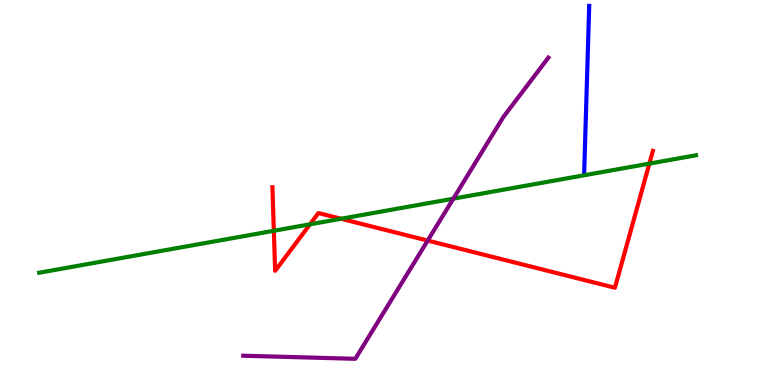[{'lines': ['blue', 'red'], 'intersections': []}, {'lines': ['green', 'red'], 'intersections': [{'x': 3.53, 'y': 4.01}, {'x': 4.0, 'y': 4.17}, {'x': 4.4, 'y': 4.32}, {'x': 8.38, 'y': 5.75}]}, {'lines': ['purple', 'red'], 'intersections': [{'x': 5.52, 'y': 3.75}]}, {'lines': ['blue', 'green'], 'intersections': []}, {'lines': ['blue', 'purple'], 'intersections': []}, {'lines': ['green', 'purple'], 'intersections': [{'x': 5.85, 'y': 4.84}]}]